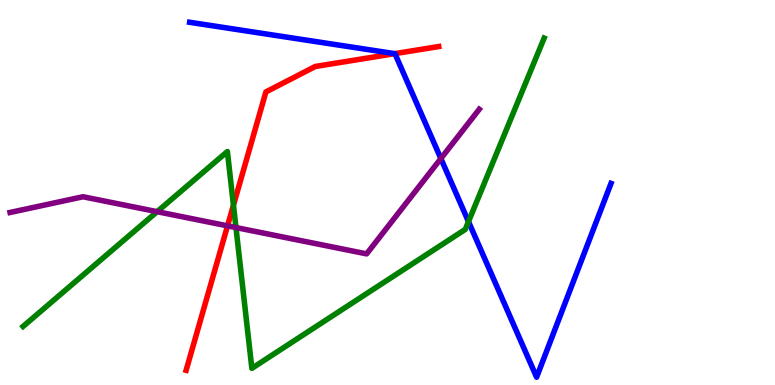[{'lines': ['blue', 'red'], 'intersections': [{'x': 5.09, 'y': 8.61}]}, {'lines': ['green', 'red'], 'intersections': [{'x': 3.01, 'y': 4.67}]}, {'lines': ['purple', 'red'], 'intersections': [{'x': 2.94, 'y': 4.13}]}, {'lines': ['blue', 'green'], 'intersections': [{'x': 6.04, 'y': 4.24}]}, {'lines': ['blue', 'purple'], 'intersections': [{'x': 5.69, 'y': 5.88}]}, {'lines': ['green', 'purple'], 'intersections': [{'x': 2.03, 'y': 4.5}, {'x': 3.04, 'y': 4.09}]}]